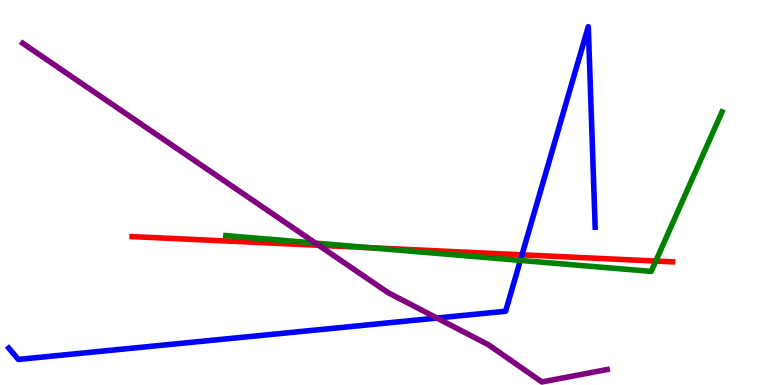[{'lines': ['blue', 'red'], 'intersections': [{'x': 6.74, 'y': 3.38}]}, {'lines': ['green', 'red'], 'intersections': [{'x': 4.77, 'y': 3.57}, {'x': 8.46, 'y': 3.22}]}, {'lines': ['purple', 'red'], 'intersections': [{'x': 4.11, 'y': 3.63}]}, {'lines': ['blue', 'green'], 'intersections': [{'x': 6.71, 'y': 3.24}]}, {'lines': ['blue', 'purple'], 'intersections': [{'x': 5.64, 'y': 1.74}]}, {'lines': ['green', 'purple'], 'intersections': [{'x': 4.07, 'y': 3.69}]}]